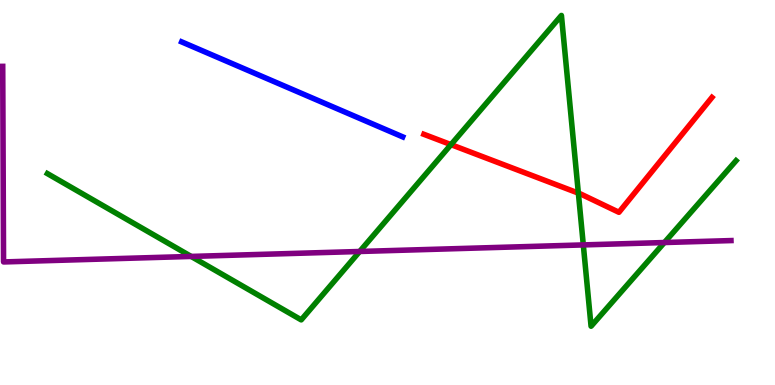[{'lines': ['blue', 'red'], 'intersections': []}, {'lines': ['green', 'red'], 'intersections': [{'x': 5.82, 'y': 6.24}, {'x': 7.46, 'y': 4.98}]}, {'lines': ['purple', 'red'], 'intersections': []}, {'lines': ['blue', 'green'], 'intersections': []}, {'lines': ['blue', 'purple'], 'intersections': []}, {'lines': ['green', 'purple'], 'intersections': [{'x': 2.47, 'y': 3.34}, {'x': 4.64, 'y': 3.47}, {'x': 7.53, 'y': 3.64}, {'x': 8.57, 'y': 3.7}]}]